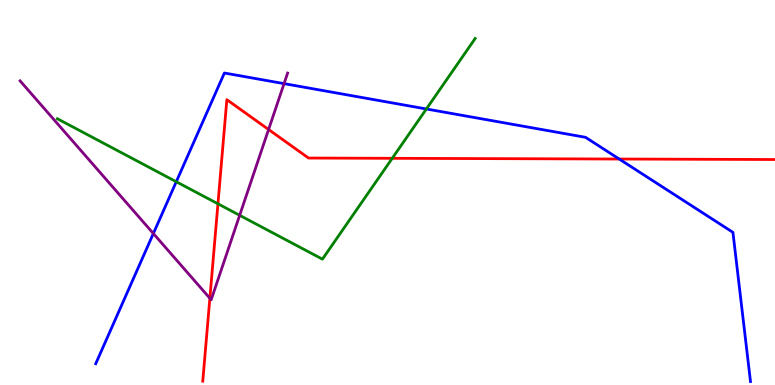[{'lines': ['blue', 'red'], 'intersections': [{'x': 7.99, 'y': 5.87}]}, {'lines': ['green', 'red'], 'intersections': [{'x': 2.81, 'y': 4.71}, {'x': 5.06, 'y': 5.89}]}, {'lines': ['purple', 'red'], 'intersections': [{'x': 2.71, 'y': 2.25}, {'x': 3.47, 'y': 6.64}]}, {'lines': ['blue', 'green'], 'intersections': [{'x': 2.27, 'y': 5.28}, {'x': 5.5, 'y': 7.17}]}, {'lines': ['blue', 'purple'], 'intersections': [{'x': 1.98, 'y': 3.93}, {'x': 3.67, 'y': 7.83}]}, {'lines': ['green', 'purple'], 'intersections': [{'x': 3.09, 'y': 4.41}]}]